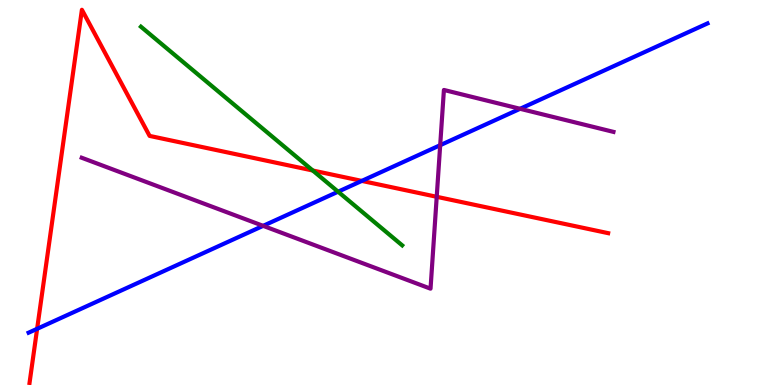[{'lines': ['blue', 'red'], 'intersections': [{'x': 0.479, 'y': 1.46}, {'x': 4.67, 'y': 5.3}]}, {'lines': ['green', 'red'], 'intersections': [{'x': 4.04, 'y': 5.57}]}, {'lines': ['purple', 'red'], 'intersections': [{'x': 5.64, 'y': 4.89}]}, {'lines': ['blue', 'green'], 'intersections': [{'x': 4.36, 'y': 5.02}]}, {'lines': ['blue', 'purple'], 'intersections': [{'x': 3.4, 'y': 4.13}, {'x': 5.68, 'y': 6.23}, {'x': 6.71, 'y': 7.17}]}, {'lines': ['green', 'purple'], 'intersections': []}]